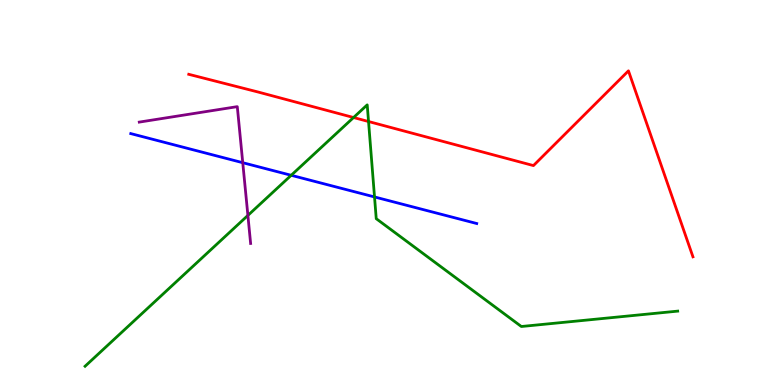[{'lines': ['blue', 'red'], 'intersections': []}, {'lines': ['green', 'red'], 'intersections': [{'x': 4.56, 'y': 6.95}, {'x': 4.76, 'y': 6.84}]}, {'lines': ['purple', 'red'], 'intersections': []}, {'lines': ['blue', 'green'], 'intersections': [{'x': 3.76, 'y': 5.45}, {'x': 4.83, 'y': 4.88}]}, {'lines': ['blue', 'purple'], 'intersections': [{'x': 3.13, 'y': 5.77}]}, {'lines': ['green', 'purple'], 'intersections': [{'x': 3.2, 'y': 4.4}]}]